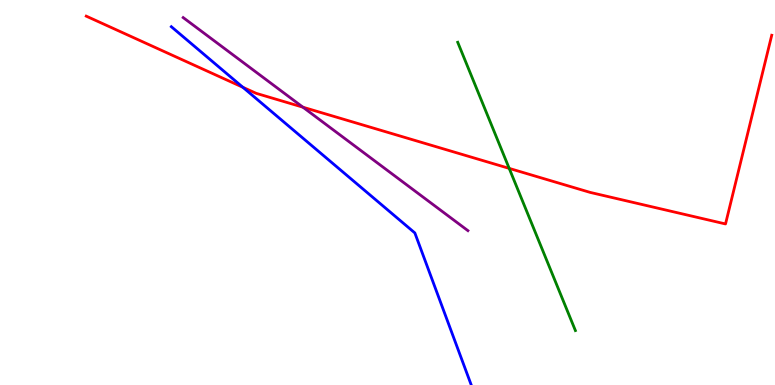[{'lines': ['blue', 'red'], 'intersections': [{'x': 3.13, 'y': 7.73}]}, {'lines': ['green', 'red'], 'intersections': [{'x': 6.57, 'y': 5.63}]}, {'lines': ['purple', 'red'], 'intersections': [{'x': 3.91, 'y': 7.22}]}, {'lines': ['blue', 'green'], 'intersections': []}, {'lines': ['blue', 'purple'], 'intersections': []}, {'lines': ['green', 'purple'], 'intersections': []}]